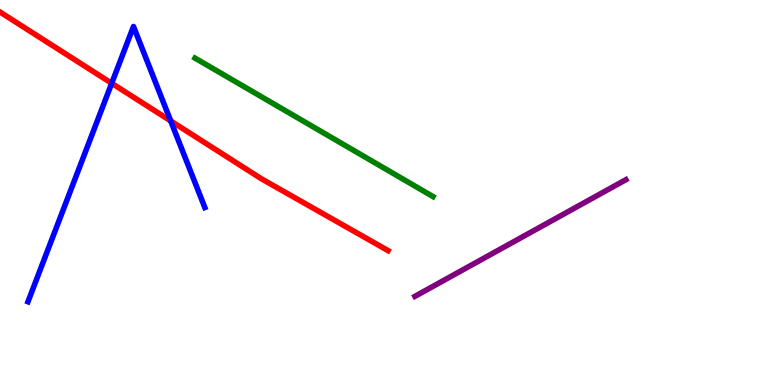[{'lines': ['blue', 'red'], 'intersections': [{'x': 1.44, 'y': 7.84}, {'x': 2.2, 'y': 6.86}]}, {'lines': ['green', 'red'], 'intersections': []}, {'lines': ['purple', 'red'], 'intersections': []}, {'lines': ['blue', 'green'], 'intersections': []}, {'lines': ['blue', 'purple'], 'intersections': []}, {'lines': ['green', 'purple'], 'intersections': []}]